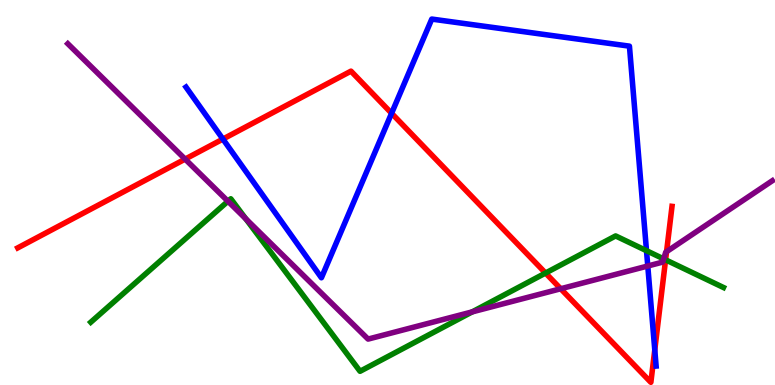[{'lines': ['blue', 'red'], 'intersections': [{'x': 2.88, 'y': 6.39}, {'x': 5.05, 'y': 7.06}, {'x': 8.45, 'y': 0.913}]}, {'lines': ['green', 'red'], 'intersections': [{'x': 7.04, 'y': 2.91}, {'x': 8.59, 'y': 3.25}]}, {'lines': ['purple', 'red'], 'intersections': [{'x': 2.39, 'y': 5.87}, {'x': 7.23, 'y': 2.5}, {'x': 8.6, 'y': 3.46}]}, {'lines': ['blue', 'green'], 'intersections': [{'x': 8.34, 'y': 3.49}]}, {'lines': ['blue', 'purple'], 'intersections': [{'x': 8.36, 'y': 3.09}]}, {'lines': ['green', 'purple'], 'intersections': [{'x': 2.94, 'y': 4.77}, {'x': 3.17, 'y': 4.32}, {'x': 6.09, 'y': 1.9}, {'x': 8.56, 'y': 3.28}]}]